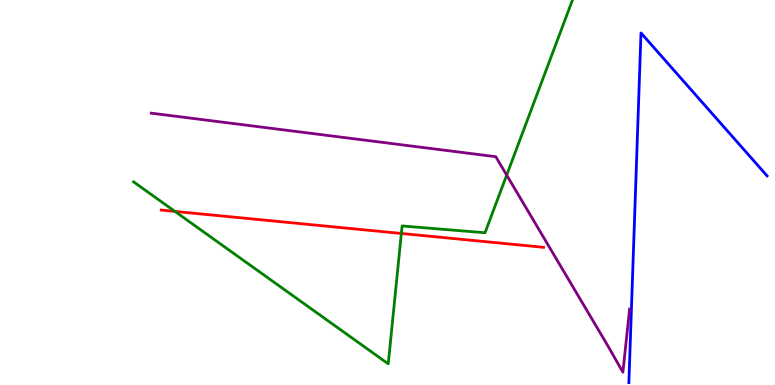[{'lines': ['blue', 'red'], 'intersections': []}, {'lines': ['green', 'red'], 'intersections': [{'x': 2.26, 'y': 4.51}, {'x': 5.18, 'y': 3.94}]}, {'lines': ['purple', 'red'], 'intersections': []}, {'lines': ['blue', 'green'], 'intersections': []}, {'lines': ['blue', 'purple'], 'intersections': []}, {'lines': ['green', 'purple'], 'intersections': [{'x': 6.54, 'y': 5.45}]}]